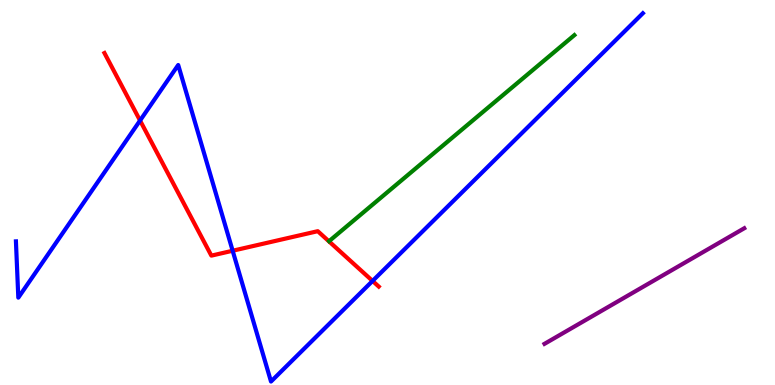[{'lines': ['blue', 'red'], 'intersections': [{'x': 1.81, 'y': 6.87}, {'x': 3.0, 'y': 3.49}, {'x': 4.81, 'y': 2.7}]}, {'lines': ['green', 'red'], 'intersections': []}, {'lines': ['purple', 'red'], 'intersections': []}, {'lines': ['blue', 'green'], 'intersections': []}, {'lines': ['blue', 'purple'], 'intersections': []}, {'lines': ['green', 'purple'], 'intersections': []}]